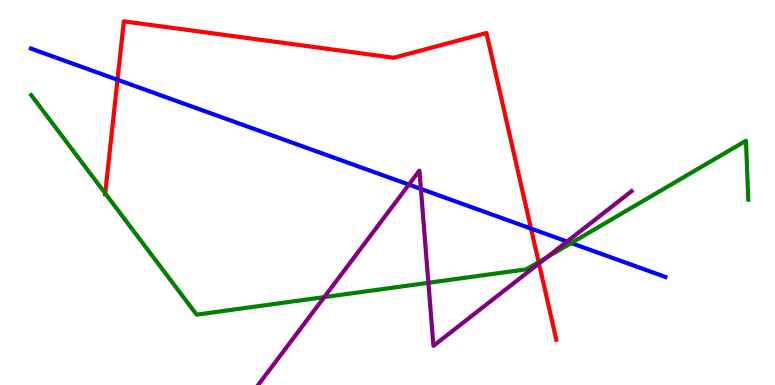[{'lines': ['blue', 'red'], 'intersections': [{'x': 1.52, 'y': 7.93}, {'x': 6.85, 'y': 4.06}]}, {'lines': ['green', 'red'], 'intersections': [{'x': 1.36, 'y': 4.98}, {'x': 6.95, 'y': 3.19}]}, {'lines': ['purple', 'red'], 'intersections': [{'x': 6.95, 'y': 3.16}]}, {'lines': ['blue', 'green'], 'intersections': [{'x': 7.37, 'y': 3.69}]}, {'lines': ['blue', 'purple'], 'intersections': [{'x': 5.28, 'y': 5.2}, {'x': 5.43, 'y': 5.09}, {'x': 7.32, 'y': 3.73}]}, {'lines': ['green', 'purple'], 'intersections': [{'x': 4.18, 'y': 2.28}, {'x': 5.53, 'y': 2.65}, {'x': 7.06, 'y': 3.32}]}]